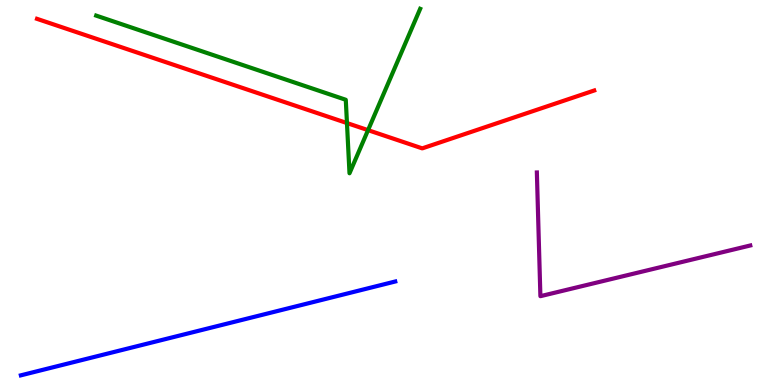[{'lines': ['blue', 'red'], 'intersections': []}, {'lines': ['green', 'red'], 'intersections': [{'x': 4.48, 'y': 6.8}, {'x': 4.75, 'y': 6.62}]}, {'lines': ['purple', 'red'], 'intersections': []}, {'lines': ['blue', 'green'], 'intersections': []}, {'lines': ['blue', 'purple'], 'intersections': []}, {'lines': ['green', 'purple'], 'intersections': []}]